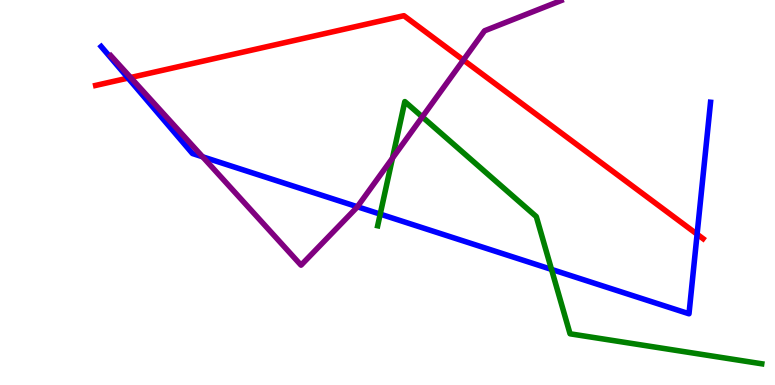[{'lines': ['blue', 'red'], 'intersections': [{'x': 1.65, 'y': 7.97}, {'x': 8.99, 'y': 3.92}]}, {'lines': ['green', 'red'], 'intersections': []}, {'lines': ['purple', 'red'], 'intersections': [{'x': 1.69, 'y': 7.99}, {'x': 5.98, 'y': 8.44}]}, {'lines': ['blue', 'green'], 'intersections': [{'x': 4.91, 'y': 4.44}, {'x': 7.12, 'y': 3.0}]}, {'lines': ['blue', 'purple'], 'intersections': [{'x': 2.61, 'y': 5.93}, {'x': 4.61, 'y': 4.63}]}, {'lines': ['green', 'purple'], 'intersections': [{'x': 5.06, 'y': 5.89}, {'x': 5.45, 'y': 6.96}]}]